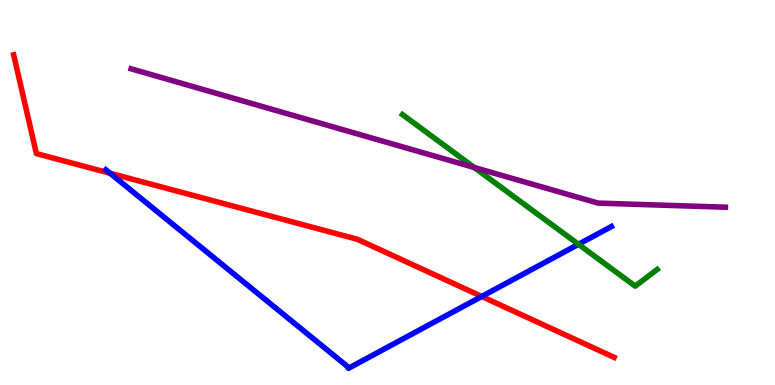[{'lines': ['blue', 'red'], 'intersections': [{'x': 1.42, 'y': 5.5}, {'x': 6.22, 'y': 2.3}]}, {'lines': ['green', 'red'], 'intersections': []}, {'lines': ['purple', 'red'], 'intersections': []}, {'lines': ['blue', 'green'], 'intersections': [{'x': 7.46, 'y': 3.65}]}, {'lines': ['blue', 'purple'], 'intersections': []}, {'lines': ['green', 'purple'], 'intersections': [{'x': 6.12, 'y': 5.65}]}]